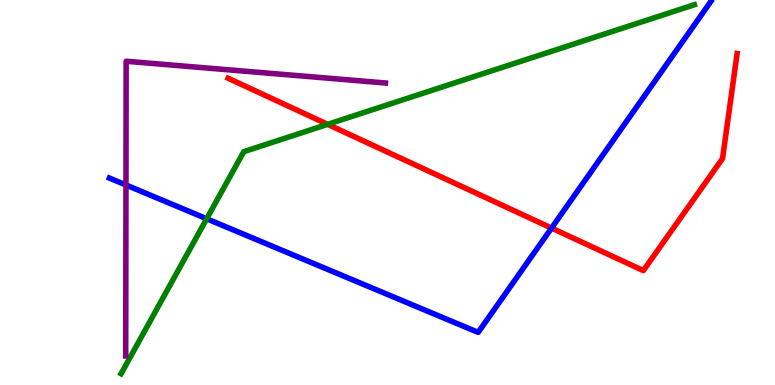[{'lines': ['blue', 'red'], 'intersections': [{'x': 7.12, 'y': 4.08}]}, {'lines': ['green', 'red'], 'intersections': [{'x': 4.23, 'y': 6.77}]}, {'lines': ['purple', 'red'], 'intersections': []}, {'lines': ['blue', 'green'], 'intersections': [{'x': 2.67, 'y': 4.32}]}, {'lines': ['blue', 'purple'], 'intersections': [{'x': 1.63, 'y': 5.2}]}, {'lines': ['green', 'purple'], 'intersections': []}]